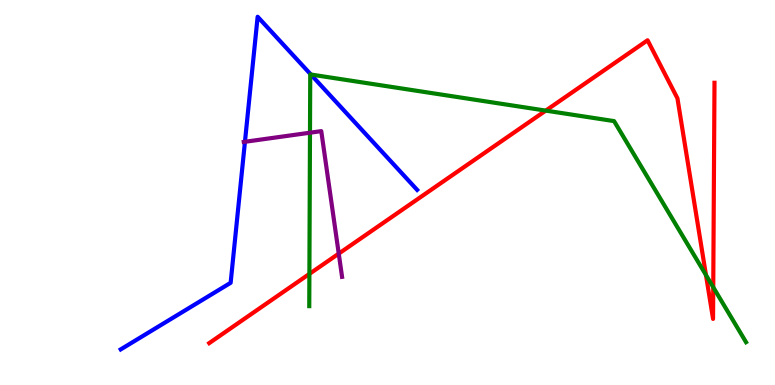[{'lines': ['blue', 'red'], 'intersections': []}, {'lines': ['green', 'red'], 'intersections': [{'x': 3.99, 'y': 2.89}, {'x': 7.04, 'y': 7.13}, {'x': 9.11, 'y': 2.86}, {'x': 9.2, 'y': 2.54}]}, {'lines': ['purple', 'red'], 'intersections': [{'x': 4.37, 'y': 3.41}]}, {'lines': ['blue', 'green'], 'intersections': [{'x': 4.01, 'y': 8.06}]}, {'lines': ['blue', 'purple'], 'intersections': [{'x': 3.16, 'y': 6.32}]}, {'lines': ['green', 'purple'], 'intersections': [{'x': 4.0, 'y': 6.55}]}]